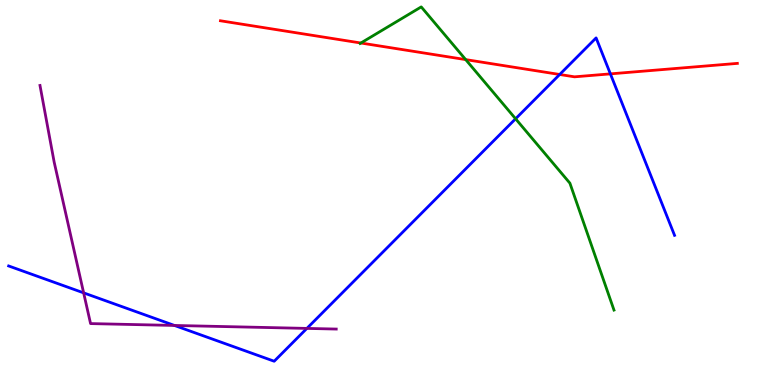[{'lines': ['blue', 'red'], 'intersections': [{'x': 7.22, 'y': 8.07}, {'x': 7.88, 'y': 8.08}]}, {'lines': ['green', 'red'], 'intersections': [{'x': 4.66, 'y': 8.88}, {'x': 6.01, 'y': 8.45}]}, {'lines': ['purple', 'red'], 'intersections': []}, {'lines': ['blue', 'green'], 'intersections': [{'x': 6.65, 'y': 6.92}]}, {'lines': ['blue', 'purple'], 'intersections': [{'x': 1.08, 'y': 2.39}, {'x': 2.25, 'y': 1.55}, {'x': 3.96, 'y': 1.47}]}, {'lines': ['green', 'purple'], 'intersections': []}]